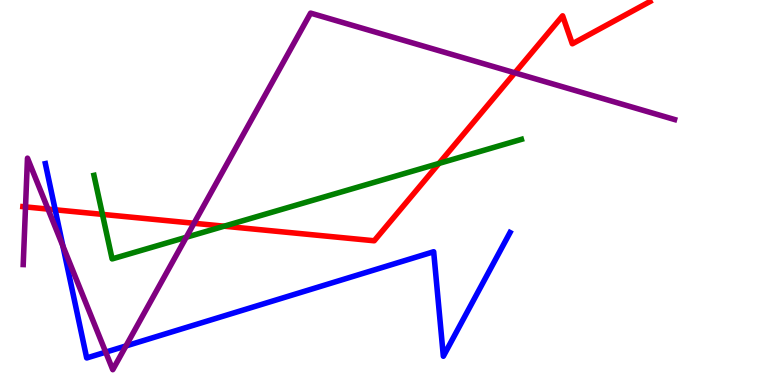[{'lines': ['blue', 'red'], 'intersections': [{'x': 0.712, 'y': 4.55}]}, {'lines': ['green', 'red'], 'intersections': [{'x': 1.32, 'y': 4.43}, {'x': 2.89, 'y': 4.12}, {'x': 5.66, 'y': 5.75}]}, {'lines': ['purple', 'red'], 'intersections': [{'x': 0.329, 'y': 4.63}, {'x': 0.62, 'y': 4.57}, {'x': 2.5, 'y': 4.2}, {'x': 6.64, 'y': 8.11}]}, {'lines': ['blue', 'green'], 'intersections': []}, {'lines': ['blue', 'purple'], 'intersections': [{'x': 0.811, 'y': 3.61}, {'x': 1.36, 'y': 0.853}, {'x': 1.63, 'y': 1.01}]}, {'lines': ['green', 'purple'], 'intersections': [{'x': 2.4, 'y': 3.84}]}]